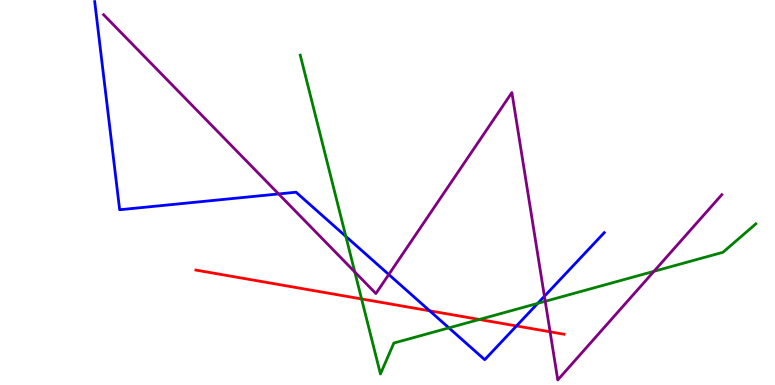[{'lines': ['blue', 'red'], 'intersections': [{'x': 5.54, 'y': 1.93}, {'x': 6.66, 'y': 1.53}]}, {'lines': ['green', 'red'], 'intersections': [{'x': 4.67, 'y': 2.24}, {'x': 6.19, 'y': 1.7}]}, {'lines': ['purple', 'red'], 'intersections': [{'x': 7.1, 'y': 1.38}]}, {'lines': ['blue', 'green'], 'intersections': [{'x': 4.46, 'y': 3.86}, {'x': 5.79, 'y': 1.48}, {'x': 6.94, 'y': 2.12}]}, {'lines': ['blue', 'purple'], 'intersections': [{'x': 3.59, 'y': 4.96}, {'x': 5.02, 'y': 2.87}, {'x': 7.02, 'y': 2.3}]}, {'lines': ['green', 'purple'], 'intersections': [{'x': 4.58, 'y': 2.94}, {'x': 7.04, 'y': 2.17}, {'x': 8.44, 'y': 2.95}]}]